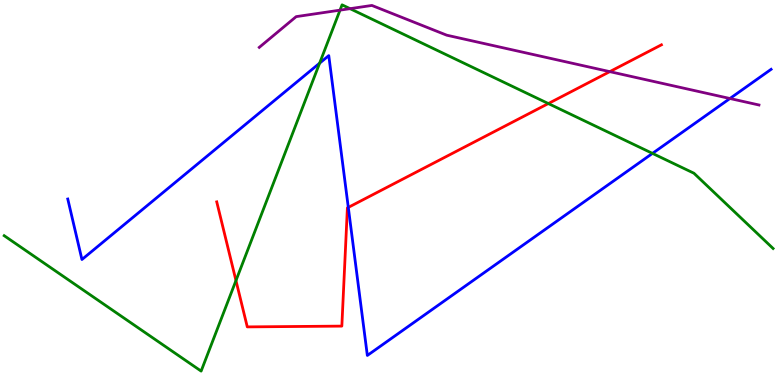[{'lines': ['blue', 'red'], 'intersections': [{'x': 4.49, 'y': 4.61}]}, {'lines': ['green', 'red'], 'intersections': [{'x': 3.04, 'y': 2.71}, {'x': 7.08, 'y': 7.31}]}, {'lines': ['purple', 'red'], 'intersections': [{'x': 7.87, 'y': 8.14}]}, {'lines': ['blue', 'green'], 'intersections': [{'x': 4.12, 'y': 8.36}, {'x': 8.42, 'y': 6.02}]}, {'lines': ['blue', 'purple'], 'intersections': [{'x': 9.42, 'y': 7.44}]}, {'lines': ['green', 'purple'], 'intersections': [{'x': 4.39, 'y': 9.74}, {'x': 4.52, 'y': 9.77}]}]